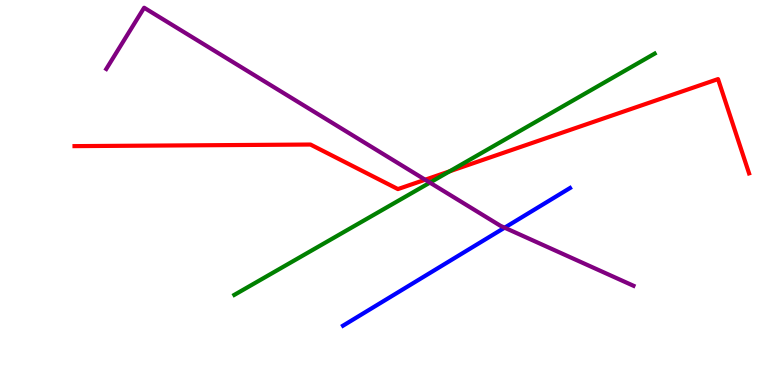[{'lines': ['blue', 'red'], 'intersections': []}, {'lines': ['green', 'red'], 'intersections': [{'x': 5.8, 'y': 5.55}]}, {'lines': ['purple', 'red'], 'intersections': [{'x': 5.49, 'y': 5.33}]}, {'lines': ['blue', 'green'], 'intersections': []}, {'lines': ['blue', 'purple'], 'intersections': [{'x': 6.51, 'y': 4.09}]}, {'lines': ['green', 'purple'], 'intersections': [{'x': 5.55, 'y': 5.26}]}]